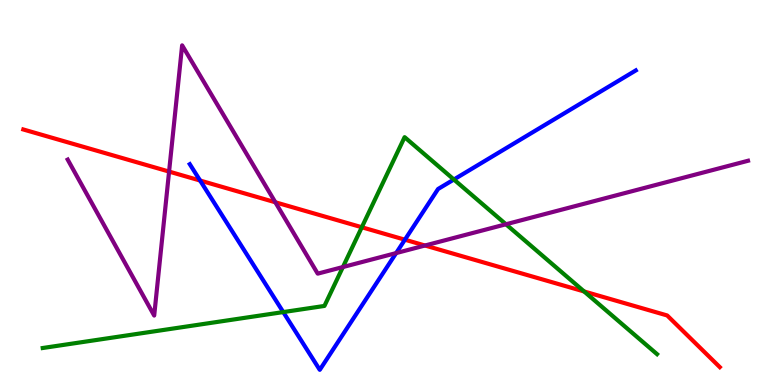[{'lines': ['blue', 'red'], 'intersections': [{'x': 2.58, 'y': 5.31}, {'x': 5.22, 'y': 3.77}]}, {'lines': ['green', 'red'], 'intersections': [{'x': 4.67, 'y': 4.1}, {'x': 7.54, 'y': 2.43}]}, {'lines': ['purple', 'red'], 'intersections': [{'x': 2.18, 'y': 5.54}, {'x': 3.55, 'y': 4.75}, {'x': 5.48, 'y': 3.62}]}, {'lines': ['blue', 'green'], 'intersections': [{'x': 3.65, 'y': 1.89}, {'x': 5.86, 'y': 5.34}]}, {'lines': ['blue', 'purple'], 'intersections': [{'x': 5.11, 'y': 3.43}]}, {'lines': ['green', 'purple'], 'intersections': [{'x': 4.42, 'y': 3.06}, {'x': 6.53, 'y': 4.17}]}]